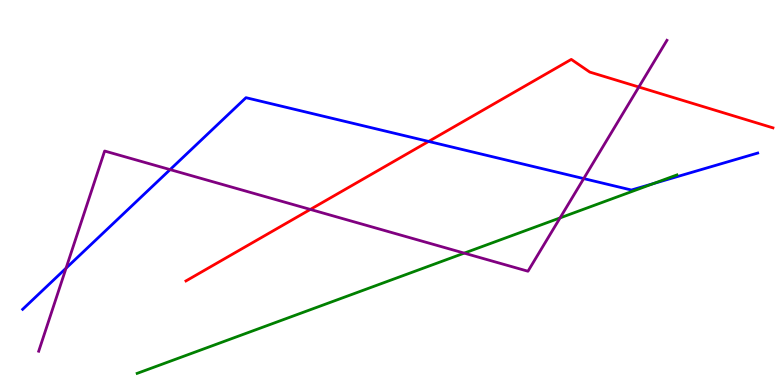[{'lines': ['blue', 'red'], 'intersections': [{'x': 5.53, 'y': 6.33}]}, {'lines': ['green', 'red'], 'intersections': []}, {'lines': ['purple', 'red'], 'intersections': [{'x': 4.0, 'y': 4.56}, {'x': 8.24, 'y': 7.74}]}, {'lines': ['blue', 'green'], 'intersections': [{'x': 8.43, 'y': 5.23}]}, {'lines': ['blue', 'purple'], 'intersections': [{'x': 0.852, 'y': 3.03}, {'x': 2.19, 'y': 5.59}, {'x': 7.53, 'y': 5.36}]}, {'lines': ['green', 'purple'], 'intersections': [{'x': 5.99, 'y': 3.43}, {'x': 7.23, 'y': 4.34}]}]